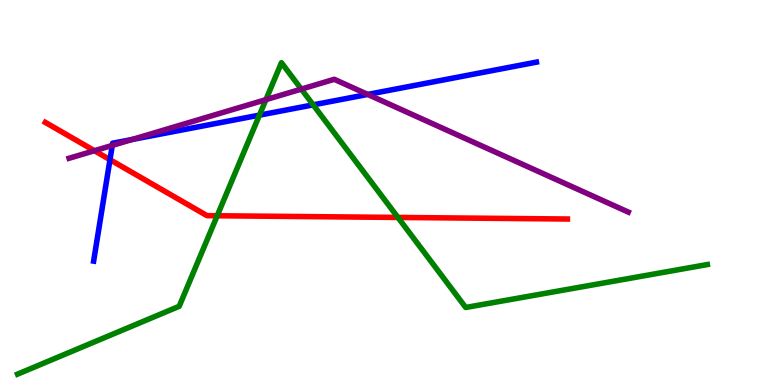[{'lines': ['blue', 'red'], 'intersections': [{'x': 1.42, 'y': 5.85}]}, {'lines': ['green', 'red'], 'intersections': [{'x': 2.8, 'y': 4.4}, {'x': 5.13, 'y': 4.35}]}, {'lines': ['purple', 'red'], 'intersections': [{'x': 1.22, 'y': 6.09}]}, {'lines': ['blue', 'green'], 'intersections': [{'x': 3.35, 'y': 7.01}, {'x': 4.04, 'y': 7.28}]}, {'lines': ['blue', 'purple'], 'intersections': [{'x': 1.45, 'y': 6.22}, {'x': 1.71, 'y': 6.38}, {'x': 4.74, 'y': 7.55}]}, {'lines': ['green', 'purple'], 'intersections': [{'x': 3.43, 'y': 7.41}, {'x': 3.89, 'y': 7.69}]}]